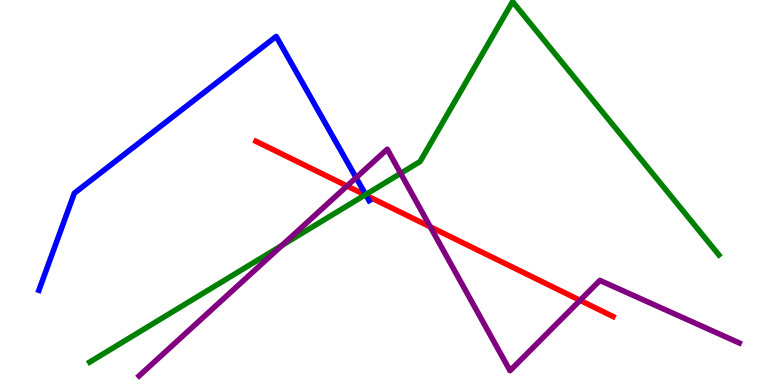[{'lines': ['blue', 'red'], 'intersections': [{'x': 4.72, 'y': 4.93}]}, {'lines': ['green', 'red'], 'intersections': [{'x': 4.71, 'y': 4.94}]}, {'lines': ['purple', 'red'], 'intersections': [{'x': 4.48, 'y': 5.17}, {'x': 5.55, 'y': 4.11}, {'x': 7.48, 'y': 2.2}]}, {'lines': ['blue', 'green'], 'intersections': [{'x': 4.72, 'y': 4.95}]}, {'lines': ['blue', 'purple'], 'intersections': [{'x': 4.59, 'y': 5.39}]}, {'lines': ['green', 'purple'], 'intersections': [{'x': 3.64, 'y': 3.63}, {'x': 5.17, 'y': 5.5}]}]